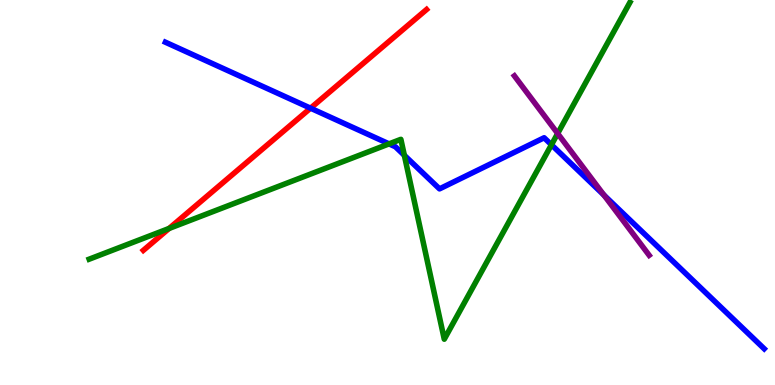[{'lines': ['blue', 'red'], 'intersections': [{'x': 4.01, 'y': 7.19}]}, {'lines': ['green', 'red'], 'intersections': [{'x': 2.18, 'y': 4.07}]}, {'lines': ['purple', 'red'], 'intersections': []}, {'lines': ['blue', 'green'], 'intersections': [{'x': 5.02, 'y': 6.26}, {'x': 5.22, 'y': 5.97}, {'x': 7.12, 'y': 6.24}]}, {'lines': ['blue', 'purple'], 'intersections': [{'x': 7.79, 'y': 4.93}]}, {'lines': ['green', 'purple'], 'intersections': [{'x': 7.2, 'y': 6.53}]}]